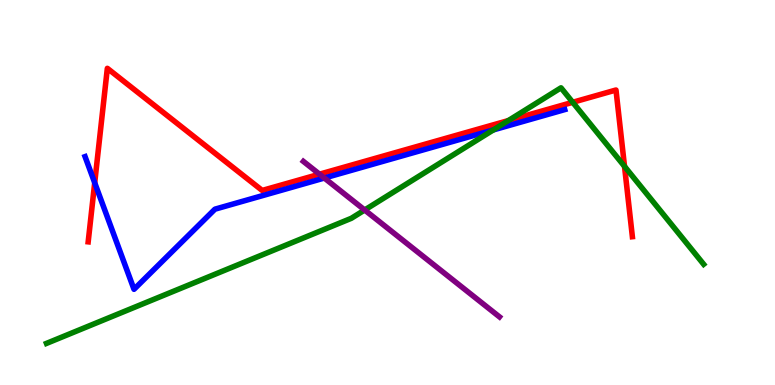[{'lines': ['blue', 'red'], 'intersections': [{'x': 1.22, 'y': 5.25}]}, {'lines': ['green', 'red'], 'intersections': [{'x': 6.56, 'y': 6.87}, {'x': 7.39, 'y': 7.34}, {'x': 8.06, 'y': 5.68}]}, {'lines': ['purple', 'red'], 'intersections': [{'x': 4.12, 'y': 5.48}]}, {'lines': ['blue', 'green'], 'intersections': [{'x': 6.37, 'y': 6.63}]}, {'lines': ['blue', 'purple'], 'intersections': [{'x': 4.19, 'y': 5.38}]}, {'lines': ['green', 'purple'], 'intersections': [{'x': 4.71, 'y': 4.55}]}]